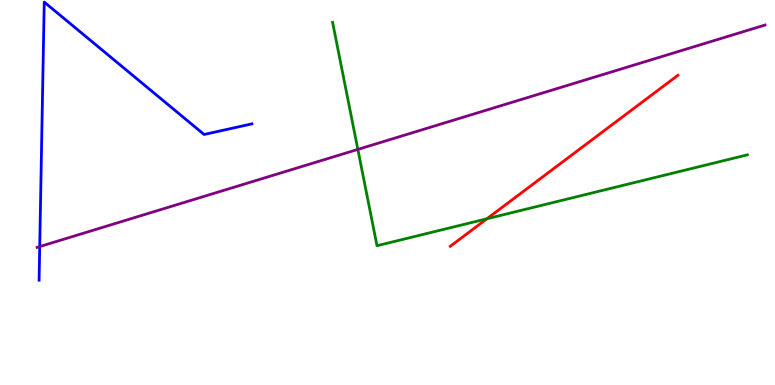[{'lines': ['blue', 'red'], 'intersections': []}, {'lines': ['green', 'red'], 'intersections': [{'x': 6.28, 'y': 4.32}]}, {'lines': ['purple', 'red'], 'intersections': []}, {'lines': ['blue', 'green'], 'intersections': []}, {'lines': ['blue', 'purple'], 'intersections': [{'x': 0.513, 'y': 3.6}]}, {'lines': ['green', 'purple'], 'intersections': [{'x': 4.62, 'y': 6.12}]}]